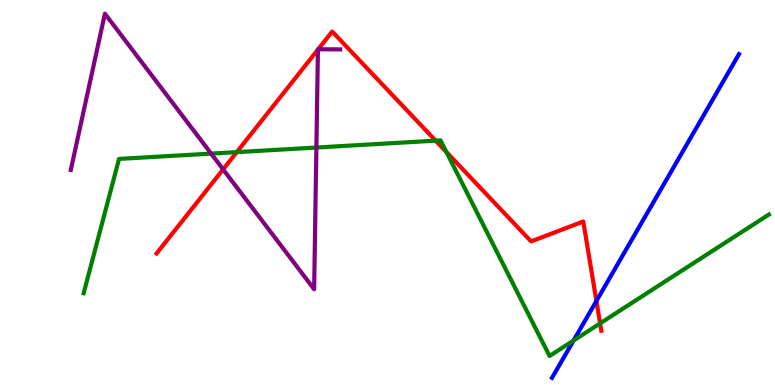[{'lines': ['blue', 'red'], 'intersections': [{'x': 7.7, 'y': 2.18}]}, {'lines': ['green', 'red'], 'intersections': [{'x': 3.06, 'y': 6.05}, {'x': 5.62, 'y': 6.35}, {'x': 5.76, 'y': 6.05}, {'x': 7.74, 'y': 1.6}]}, {'lines': ['purple', 'red'], 'intersections': [{'x': 2.88, 'y': 5.6}, {'x': 4.1, 'y': 8.71}, {'x': 4.11, 'y': 8.72}]}, {'lines': ['blue', 'green'], 'intersections': [{'x': 7.4, 'y': 1.16}]}, {'lines': ['blue', 'purple'], 'intersections': []}, {'lines': ['green', 'purple'], 'intersections': [{'x': 2.72, 'y': 6.01}, {'x': 4.08, 'y': 6.17}]}]